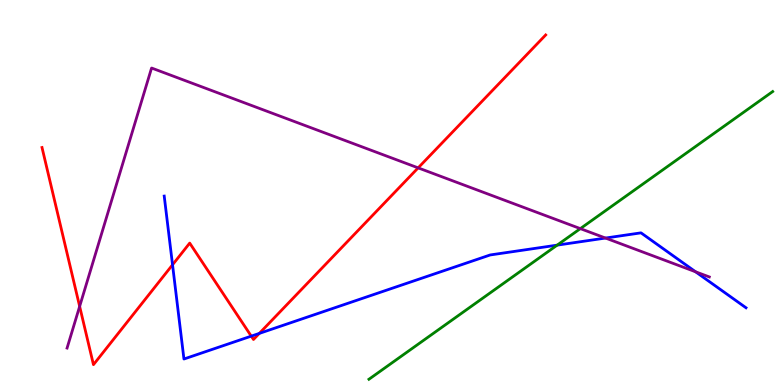[{'lines': ['blue', 'red'], 'intersections': [{'x': 2.23, 'y': 3.12}, {'x': 3.24, 'y': 1.27}, {'x': 3.35, 'y': 1.34}]}, {'lines': ['green', 'red'], 'intersections': []}, {'lines': ['purple', 'red'], 'intersections': [{'x': 1.03, 'y': 2.04}, {'x': 5.4, 'y': 5.64}]}, {'lines': ['blue', 'green'], 'intersections': [{'x': 7.19, 'y': 3.63}]}, {'lines': ['blue', 'purple'], 'intersections': [{'x': 7.81, 'y': 3.82}, {'x': 8.98, 'y': 2.94}]}, {'lines': ['green', 'purple'], 'intersections': [{'x': 7.49, 'y': 4.06}]}]